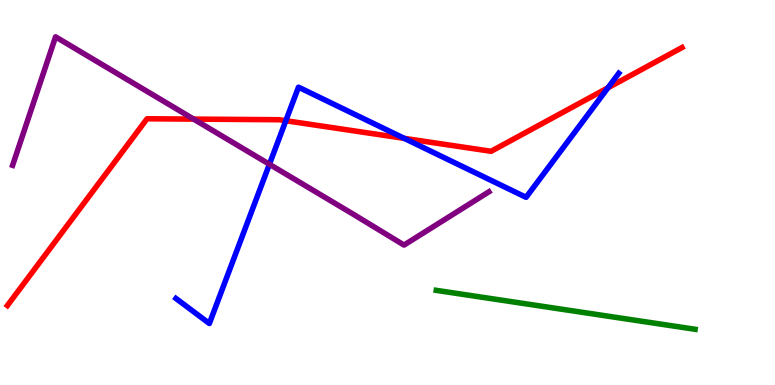[{'lines': ['blue', 'red'], 'intersections': [{'x': 3.69, 'y': 6.86}, {'x': 5.22, 'y': 6.41}, {'x': 7.84, 'y': 7.72}]}, {'lines': ['green', 'red'], 'intersections': []}, {'lines': ['purple', 'red'], 'intersections': [{'x': 2.5, 'y': 6.91}]}, {'lines': ['blue', 'green'], 'intersections': []}, {'lines': ['blue', 'purple'], 'intersections': [{'x': 3.48, 'y': 5.73}]}, {'lines': ['green', 'purple'], 'intersections': []}]